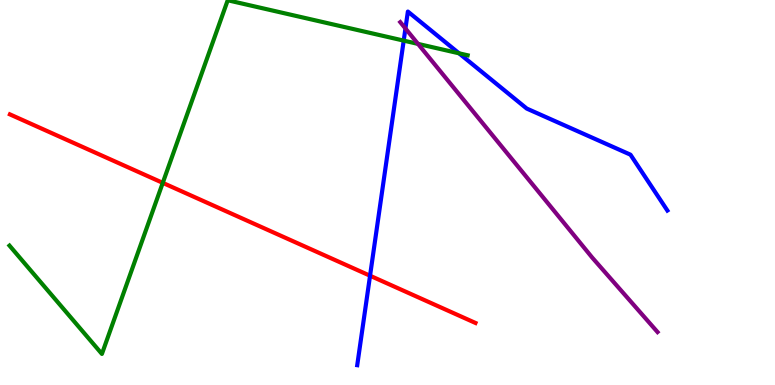[{'lines': ['blue', 'red'], 'intersections': [{'x': 4.77, 'y': 2.84}]}, {'lines': ['green', 'red'], 'intersections': [{'x': 2.1, 'y': 5.25}]}, {'lines': ['purple', 'red'], 'intersections': []}, {'lines': ['blue', 'green'], 'intersections': [{'x': 5.21, 'y': 8.94}, {'x': 5.92, 'y': 8.62}]}, {'lines': ['blue', 'purple'], 'intersections': [{'x': 5.23, 'y': 9.26}]}, {'lines': ['green', 'purple'], 'intersections': [{'x': 5.39, 'y': 8.86}]}]